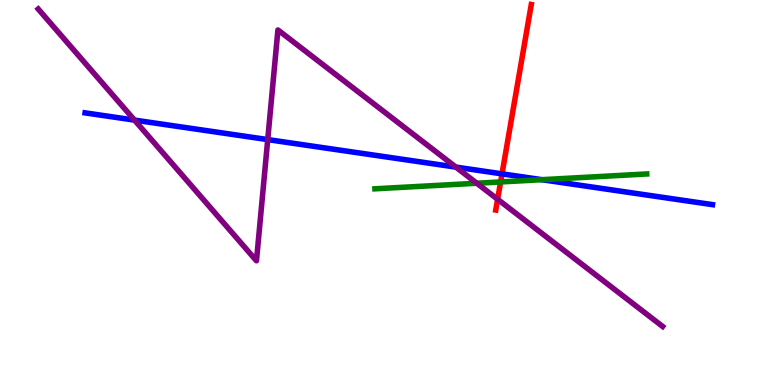[{'lines': ['blue', 'red'], 'intersections': [{'x': 6.48, 'y': 5.48}]}, {'lines': ['green', 'red'], 'intersections': [{'x': 6.46, 'y': 5.27}]}, {'lines': ['purple', 'red'], 'intersections': [{'x': 6.42, 'y': 4.82}]}, {'lines': ['blue', 'green'], 'intersections': [{'x': 6.99, 'y': 5.33}]}, {'lines': ['blue', 'purple'], 'intersections': [{'x': 1.74, 'y': 6.88}, {'x': 3.45, 'y': 6.37}, {'x': 5.88, 'y': 5.66}]}, {'lines': ['green', 'purple'], 'intersections': [{'x': 6.15, 'y': 5.24}]}]